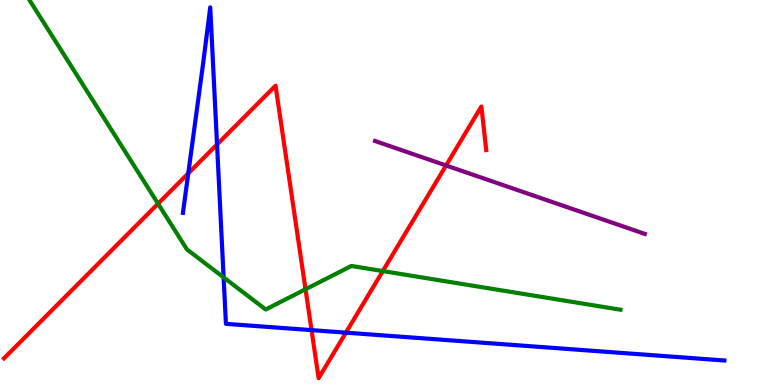[{'lines': ['blue', 'red'], 'intersections': [{'x': 2.43, 'y': 5.5}, {'x': 2.8, 'y': 6.25}, {'x': 4.02, 'y': 1.43}, {'x': 4.46, 'y': 1.36}]}, {'lines': ['green', 'red'], 'intersections': [{'x': 2.04, 'y': 4.71}, {'x': 3.94, 'y': 2.49}, {'x': 4.94, 'y': 2.96}]}, {'lines': ['purple', 'red'], 'intersections': [{'x': 5.76, 'y': 5.7}]}, {'lines': ['blue', 'green'], 'intersections': [{'x': 2.89, 'y': 2.79}]}, {'lines': ['blue', 'purple'], 'intersections': []}, {'lines': ['green', 'purple'], 'intersections': []}]